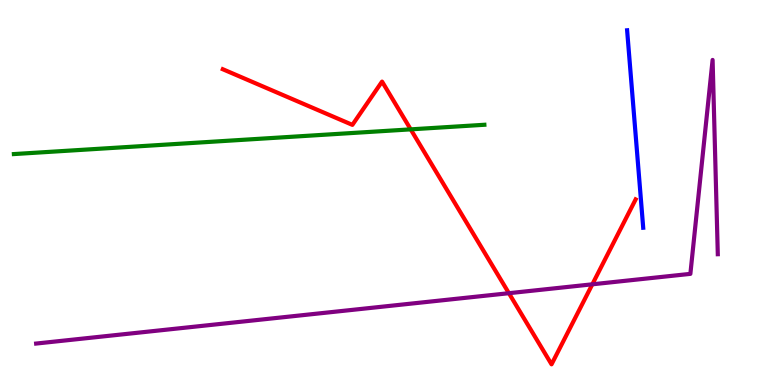[{'lines': ['blue', 'red'], 'intersections': []}, {'lines': ['green', 'red'], 'intersections': [{'x': 5.3, 'y': 6.64}]}, {'lines': ['purple', 'red'], 'intersections': [{'x': 6.57, 'y': 2.38}, {'x': 7.64, 'y': 2.62}]}, {'lines': ['blue', 'green'], 'intersections': []}, {'lines': ['blue', 'purple'], 'intersections': []}, {'lines': ['green', 'purple'], 'intersections': []}]